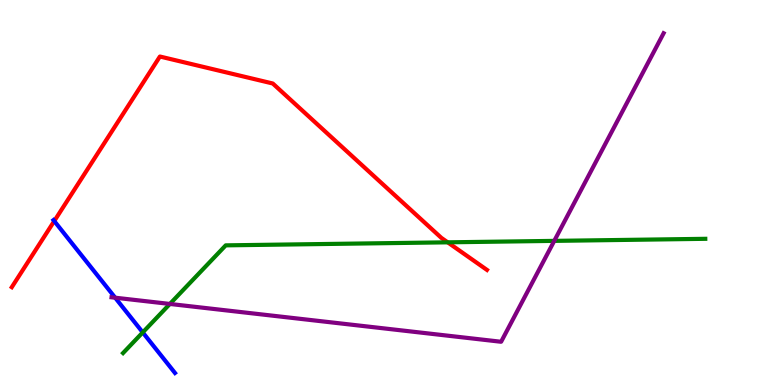[{'lines': ['blue', 'red'], 'intersections': [{'x': 0.7, 'y': 4.26}]}, {'lines': ['green', 'red'], 'intersections': [{'x': 5.78, 'y': 3.71}]}, {'lines': ['purple', 'red'], 'intersections': []}, {'lines': ['blue', 'green'], 'intersections': [{'x': 1.84, 'y': 1.37}]}, {'lines': ['blue', 'purple'], 'intersections': [{'x': 1.49, 'y': 2.27}]}, {'lines': ['green', 'purple'], 'intersections': [{'x': 2.19, 'y': 2.11}, {'x': 7.15, 'y': 3.74}]}]